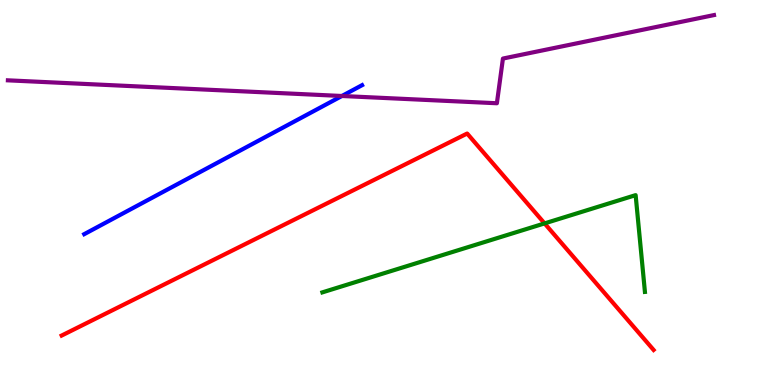[{'lines': ['blue', 'red'], 'intersections': []}, {'lines': ['green', 'red'], 'intersections': [{'x': 7.03, 'y': 4.2}]}, {'lines': ['purple', 'red'], 'intersections': []}, {'lines': ['blue', 'green'], 'intersections': []}, {'lines': ['blue', 'purple'], 'intersections': [{'x': 4.41, 'y': 7.51}]}, {'lines': ['green', 'purple'], 'intersections': []}]